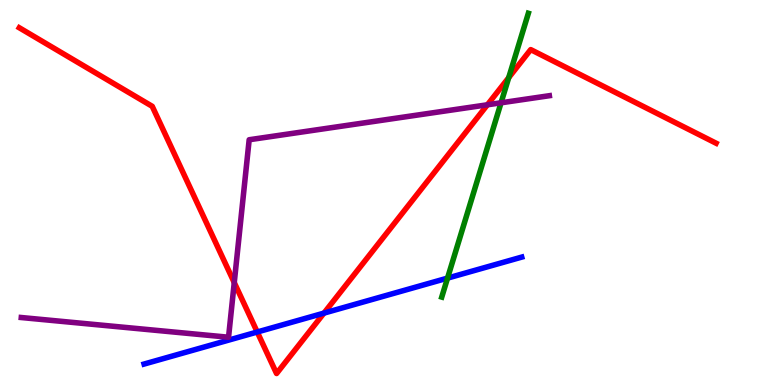[{'lines': ['blue', 'red'], 'intersections': [{'x': 3.32, 'y': 1.38}, {'x': 4.18, 'y': 1.87}]}, {'lines': ['green', 'red'], 'intersections': [{'x': 6.56, 'y': 7.98}]}, {'lines': ['purple', 'red'], 'intersections': [{'x': 3.02, 'y': 2.66}, {'x': 6.29, 'y': 7.28}]}, {'lines': ['blue', 'green'], 'intersections': [{'x': 5.77, 'y': 2.78}]}, {'lines': ['blue', 'purple'], 'intersections': []}, {'lines': ['green', 'purple'], 'intersections': [{'x': 6.47, 'y': 7.33}]}]